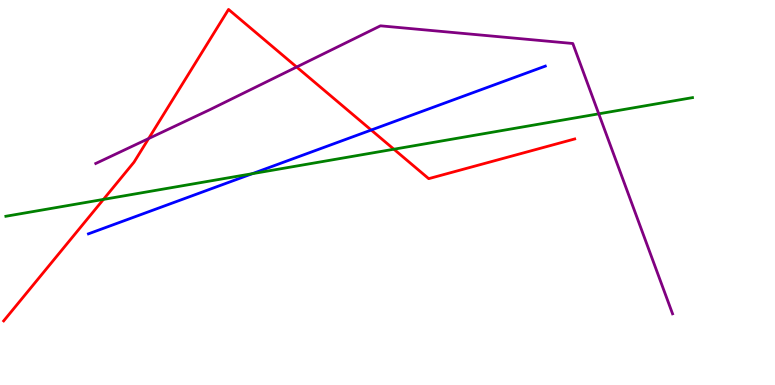[{'lines': ['blue', 'red'], 'intersections': [{'x': 4.79, 'y': 6.62}]}, {'lines': ['green', 'red'], 'intersections': [{'x': 1.33, 'y': 4.82}, {'x': 5.08, 'y': 6.12}]}, {'lines': ['purple', 'red'], 'intersections': [{'x': 1.92, 'y': 6.4}, {'x': 3.83, 'y': 8.26}]}, {'lines': ['blue', 'green'], 'intersections': [{'x': 3.26, 'y': 5.49}]}, {'lines': ['blue', 'purple'], 'intersections': []}, {'lines': ['green', 'purple'], 'intersections': [{'x': 7.73, 'y': 7.04}]}]